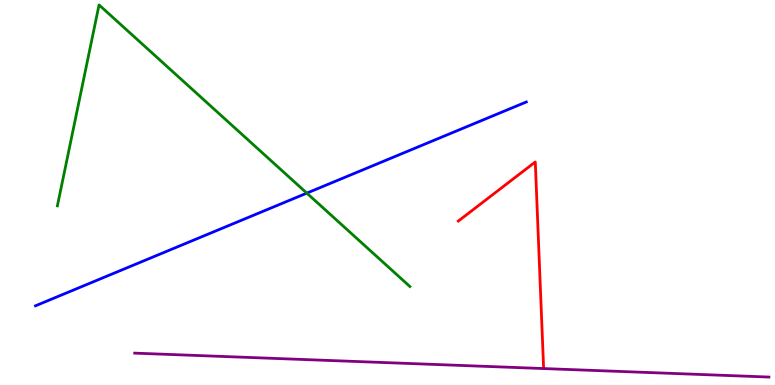[{'lines': ['blue', 'red'], 'intersections': []}, {'lines': ['green', 'red'], 'intersections': []}, {'lines': ['purple', 'red'], 'intersections': []}, {'lines': ['blue', 'green'], 'intersections': [{'x': 3.96, 'y': 4.98}]}, {'lines': ['blue', 'purple'], 'intersections': []}, {'lines': ['green', 'purple'], 'intersections': []}]